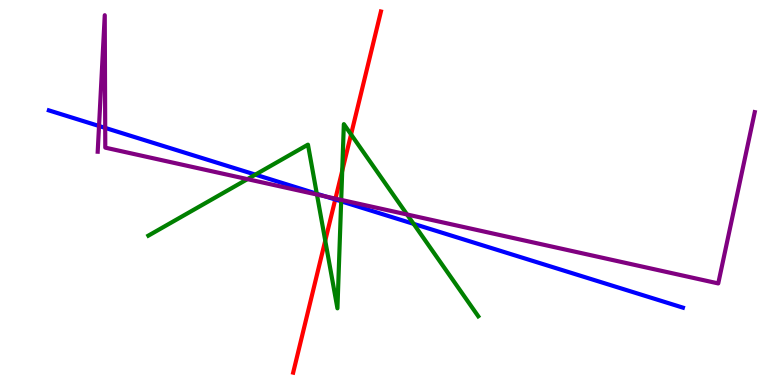[{'lines': ['blue', 'red'], 'intersections': [{'x': 4.33, 'y': 4.82}]}, {'lines': ['green', 'red'], 'intersections': [{'x': 4.2, 'y': 3.75}, {'x': 4.42, 'y': 5.56}, {'x': 4.53, 'y': 6.51}]}, {'lines': ['purple', 'red'], 'intersections': [{'x': 4.33, 'y': 4.84}]}, {'lines': ['blue', 'green'], 'intersections': [{'x': 3.3, 'y': 5.46}, {'x': 4.09, 'y': 4.97}, {'x': 4.4, 'y': 4.77}, {'x': 5.34, 'y': 4.19}]}, {'lines': ['blue', 'purple'], 'intersections': [{'x': 1.28, 'y': 6.73}, {'x': 1.36, 'y': 6.68}, {'x': 4.2, 'y': 4.9}]}, {'lines': ['green', 'purple'], 'intersections': [{'x': 3.19, 'y': 5.35}, {'x': 4.09, 'y': 4.95}, {'x': 4.4, 'y': 4.81}, {'x': 5.25, 'y': 4.43}]}]